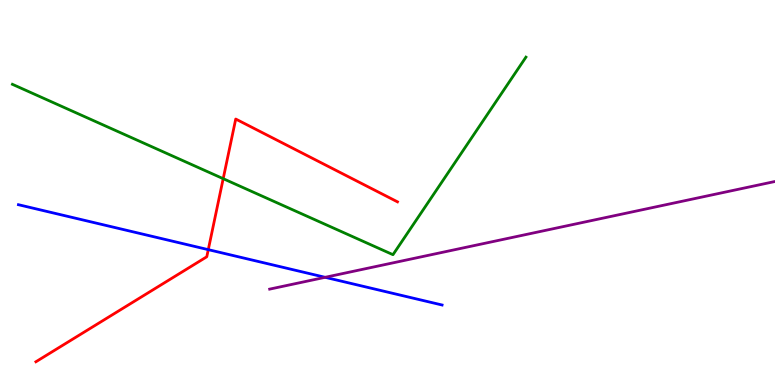[{'lines': ['blue', 'red'], 'intersections': [{'x': 2.69, 'y': 3.52}]}, {'lines': ['green', 'red'], 'intersections': [{'x': 2.88, 'y': 5.36}]}, {'lines': ['purple', 'red'], 'intersections': []}, {'lines': ['blue', 'green'], 'intersections': []}, {'lines': ['blue', 'purple'], 'intersections': [{'x': 4.2, 'y': 2.8}]}, {'lines': ['green', 'purple'], 'intersections': []}]